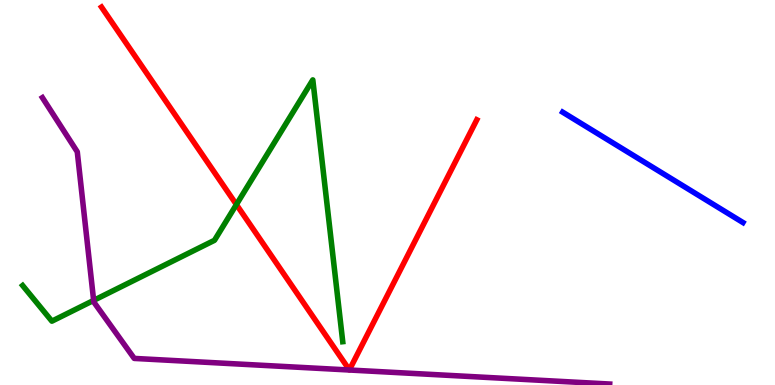[{'lines': ['blue', 'red'], 'intersections': []}, {'lines': ['green', 'red'], 'intersections': [{'x': 3.05, 'y': 4.69}]}, {'lines': ['purple', 'red'], 'intersections': []}, {'lines': ['blue', 'green'], 'intersections': []}, {'lines': ['blue', 'purple'], 'intersections': []}, {'lines': ['green', 'purple'], 'intersections': [{'x': 1.21, 'y': 2.2}]}]